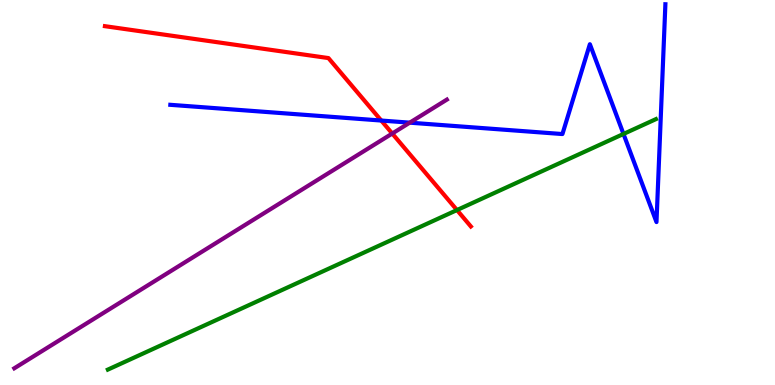[{'lines': ['blue', 'red'], 'intersections': [{'x': 4.92, 'y': 6.87}]}, {'lines': ['green', 'red'], 'intersections': [{'x': 5.9, 'y': 4.54}]}, {'lines': ['purple', 'red'], 'intersections': [{'x': 5.06, 'y': 6.53}]}, {'lines': ['blue', 'green'], 'intersections': [{'x': 8.05, 'y': 6.52}]}, {'lines': ['blue', 'purple'], 'intersections': [{'x': 5.29, 'y': 6.81}]}, {'lines': ['green', 'purple'], 'intersections': []}]